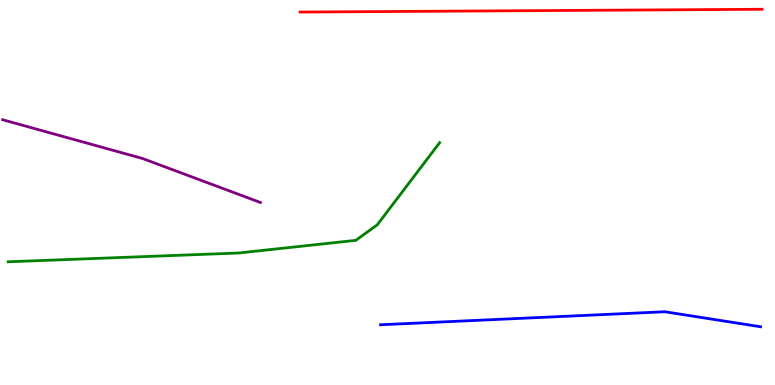[{'lines': ['blue', 'red'], 'intersections': []}, {'lines': ['green', 'red'], 'intersections': []}, {'lines': ['purple', 'red'], 'intersections': []}, {'lines': ['blue', 'green'], 'intersections': []}, {'lines': ['blue', 'purple'], 'intersections': []}, {'lines': ['green', 'purple'], 'intersections': []}]